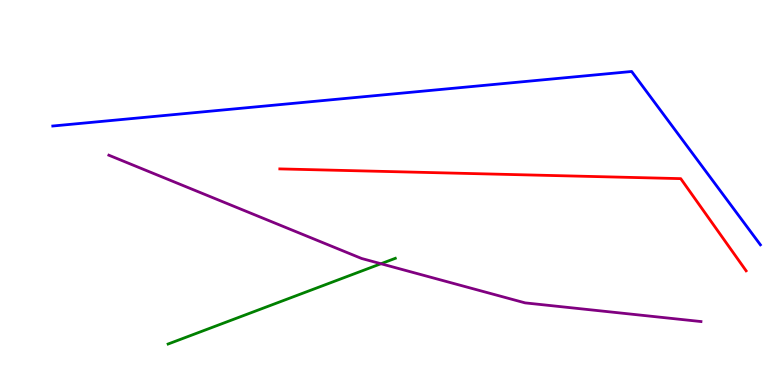[{'lines': ['blue', 'red'], 'intersections': []}, {'lines': ['green', 'red'], 'intersections': []}, {'lines': ['purple', 'red'], 'intersections': []}, {'lines': ['blue', 'green'], 'intersections': []}, {'lines': ['blue', 'purple'], 'intersections': []}, {'lines': ['green', 'purple'], 'intersections': [{'x': 4.92, 'y': 3.15}]}]